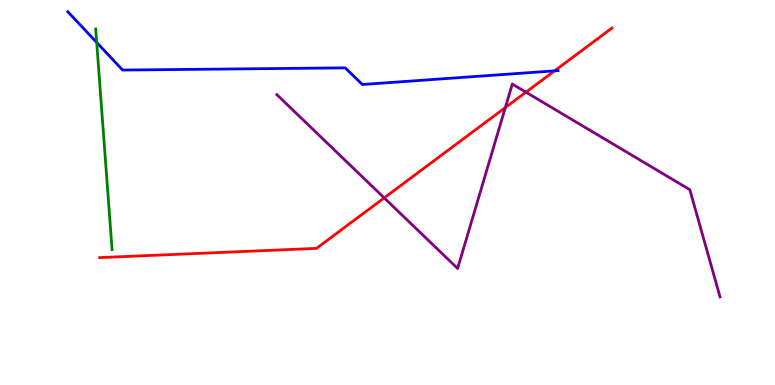[{'lines': ['blue', 'red'], 'intersections': [{'x': 7.16, 'y': 8.16}]}, {'lines': ['green', 'red'], 'intersections': []}, {'lines': ['purple', 'red'], 'intersections': [{'x': 4.96, 'y': 4.86}, {'x': 6.52, 'y': 7.21}, {'x': 6.79, 'y': 7.61}]}, {'lines': ['blue', 'green'], 'intersections': [{'x': 1.25, 'y': 8.9}]}, {'lines': ['blue', 'purple'], 'intersections': []}, {'lines': ['green', 'purple'], 'intersections': []}]